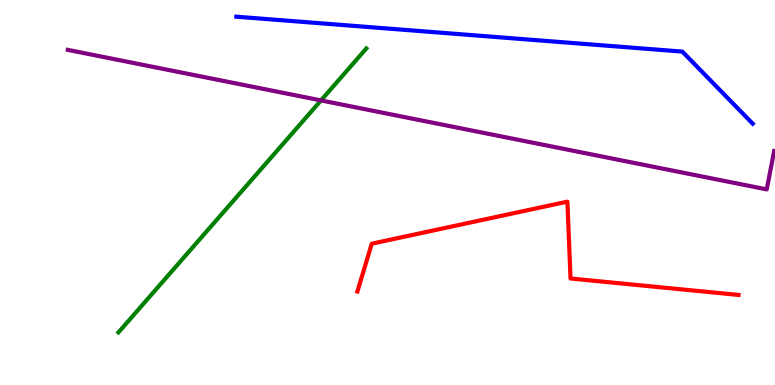[{'lines': ['blue', 'red'], 'intersections': []}, {'lines': ['green', 'red'], 'intersections': []}, {'lines': ['purple', 'red'], 'intersections': []}, {'lines': ['blue', 'green'], 'intersections': []}, {'lines': ['blue', 'purple'], 'intersections': []}, {'lines': ['green', 'purple'], 'intersections': [{'x': 4.14, 'y': 7.39}]}]